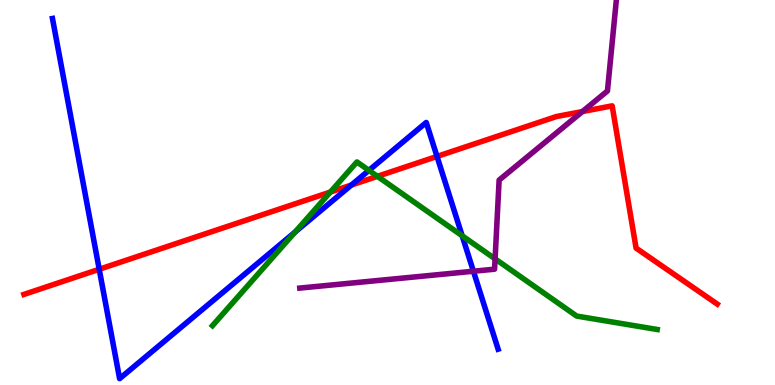[{'lines': ['blue', 'red'], 'intersections': [{'x': 1.28, 'y': 3.01}, {'x': 4.53, 'y': 5.19}, {'x': 5.64, 'y': 5.94}]}, {'lines': ['green', 'red'], 'intersections': [{'x': 4.26, 'y': 5.01}, {'x': 4.87, 'y': 5.42}]}, {'lines': ['purple', 'red'], 'intersections': [{'x': 7.52, 'y': 7.1}]}, {'lines': ['blue', 'green'], 'intersections': [{'x': 3.81, 'y': 3.97}, {'x': 4.76, 'y': 5.57}, {'x': 5.96, 'y': 3.88}]}, {'lines': ['blue', 'purple'], 'intersections': [{'x': 6.11, 'y': 2.95}]}, {'lines': ['green', 'purple'], 'intersections': [{'x': 6.39, 'y': 3.28}]}]